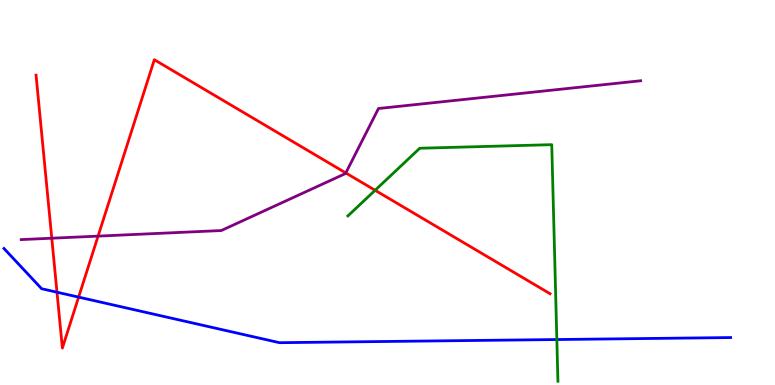[{'lines': ['blue', 'red'], 'intersections': [{'x': 0.735, 'y': 2.41}, {'x': 1.01, 'y': 2.28}]}, {'lines': ['green', 'red'], 'intersections': [{'x': 4.84, 'y': 5.06}]}, {'lines': ['purple', 'red'], 'intersections': [{'x': 0.668, 'y': 3.81}, {'x': 1.27, 'y': 3.87}, {'x': 4.46, 'y': 5.51}]}, {'lines': ['blue', 'green'], 'intersections': [{'x': 7.19, 'y': 1.18}]}, {'lines': ['blue', 'purple'], 'intersections': []}, {'lines': ['green', 'purple'], 'intersections': []}]